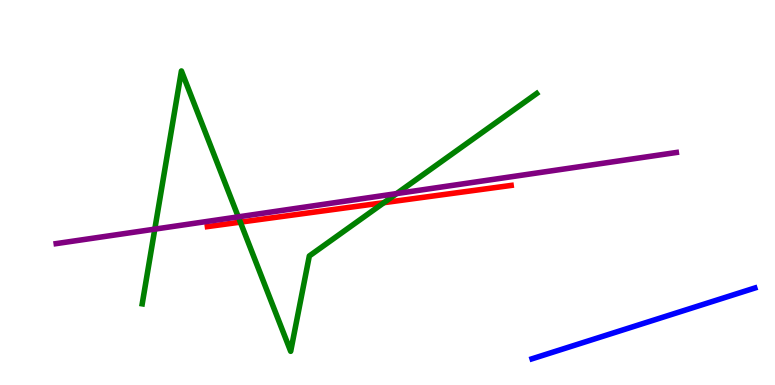[{'lines': ['blue', 'red'], 'intersections': []}, {'lines': ['green', 'red'], 'intersections': [{'x': 3.1, 'y': 4.23}, {'x': 4.95, 'y': 4.74}]}, {'lines': ['purple', 'red'], 'intersections': []}, {'lines': ['blue', 'green'], 'intersections': []}, {'lines': ['blue', 'purple'], 'intersections': []}, {'lines': ['green', 'purple'], 'intersections': [{'x': 2.0, 'y': 4.05}, {'x': 3.07, 'y': 4.37}, {'x': 5.12, 'y': 4.97}]}]